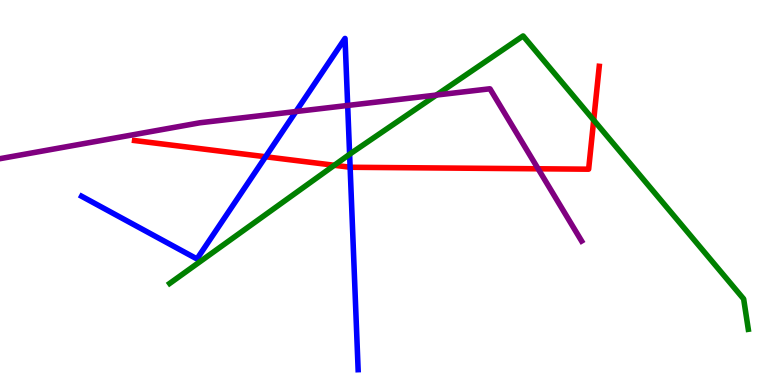[{'lines': ['blue', 'red'], 'intersections': [{'x': 3.43, 'y': 5.93}, {'x': 4.52, 'y': 5.66}]}, {'lines': ['green', 'red'], 'intersections': [{'x': 4.31, 'y': 5.71}, {'x': 7.66, 'y': 6.88}]}, {'lines': ['purple', 'red'], 'intersections': [{'x': 6.94, 'y': 5.62}]}, {'lines': ['blue', 'green'], 'intersections': [{'x': 4.51, 'y': 5.99}]}, {'lines': ['blue', 'purple'], 'intersections': [{'x': 3.82, 'y': 7.1}, {'x': 4.49, 'y': 7.26}]}, {'lines': ['green', 'purple'], 'intersections': [{'x': 5.63, 'y': 7.53}]}]